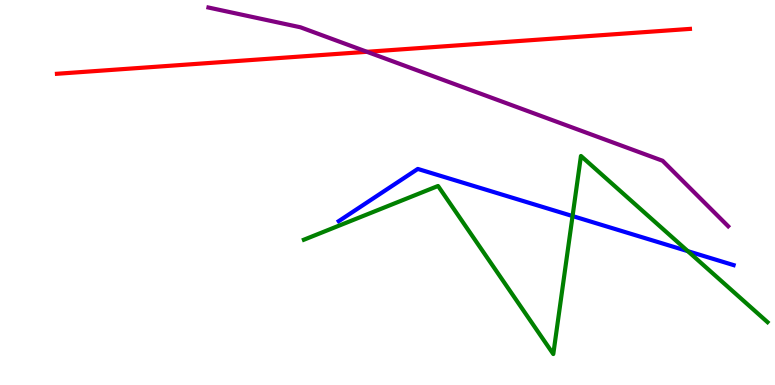[{'lines': ['blue', 'red'], 'intersections': []}, {'lines': ['green', 'red'], 'intersections': []}, {'lines': ['purple', 'red'], 'intersections': [{'x': 4.73, 'y': 8.65}]}, {'lines': ['blue', 'green'], 'intersections': [{'x': 7.39, 'y': 4.39}, {'x': 8.88, 'y': 3.48}]}, {'lines': ['blue', 'purple'], 'intersections': []}, {'lines': ['green', 'purple'], 'intersections': []}]